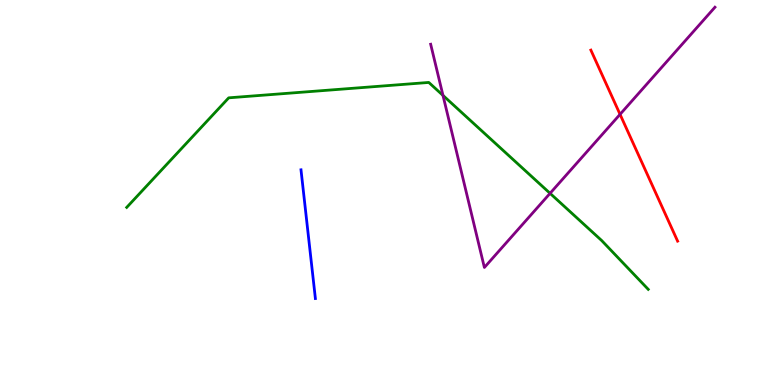[{'lines': ['blue', 'red'], 'intersections': []}, {'lines': ['green', 'red'], 'intersections': []}, {'lines': ['purple', 'red'], 'intersections': [{'x': 8.0, 'y': 7.03}]}, {'lines': ['blue', 'green'], 'intersections': []}, {'lines': ['blue', 'purple'], 'intersections': []}, {'lines': ['green', 'purple'], 'intersections': [{'x': 5.72, 'y': 7.52}, {'x': 7.1, 'y': 4.98}]}]